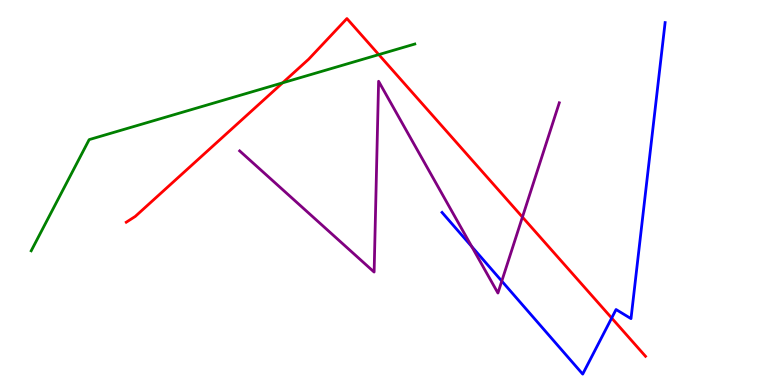[{'lines': ['blue', 'red'], 'intersections': [{'x': 7.89, 'y': 1.74}]}, {'lines': ['green', 'red'], 'intersections': [{'x': 3.65, 'y': 7.85}, {'x': 4.89, 'y': 8.58}]}, {'lines': ['purple', 'red'], 'intersections': [{'x': 6.74, 'y': 4.36}]}, {'lines': ['blue', 'green'], 'intersections': []}, {'lines': ['blue', 'purple'], 'intersections': [{'x': 6.09, 'y': 3.6}, {'x': 6.47, 'y': 2.7}]}, {'lines': ['green', 'purple'], 'intersections': []}]